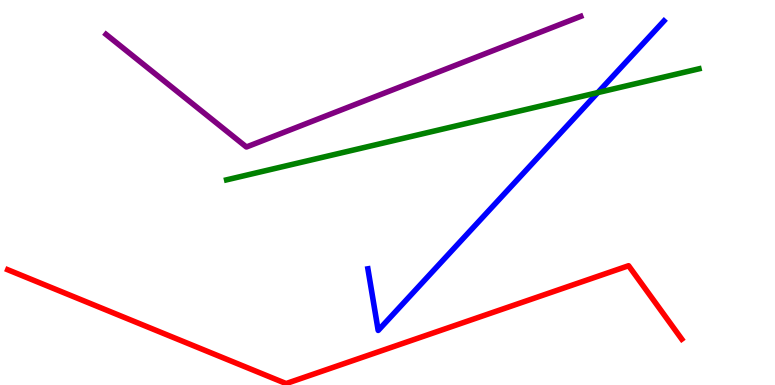[{'lines': ['blue', 'red'], 'intersections': []}, {'lines': ['green', 'red'], 'intersections': []}, {'lines': ['purple', 'red'], 'intersections': []}, {'lines': ['blue', 'green'], 'intersections': [{'x': 7.71, 'y': 7.59}]}, {'lines': ['blue', 'purple'], 'intersections': []}, {'lines': ['green', 'purple'], 'intersections': []}]